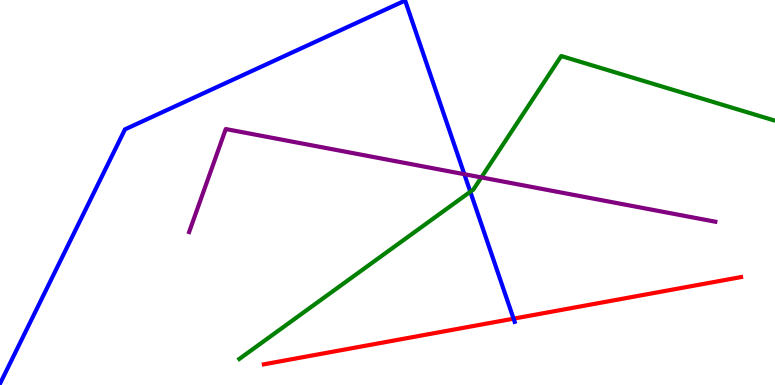[{'lines': ['blue', 'red'], 'intersections': [{'x': 6.63, 'y': 1.72}]}, {'lines': ['green', 'red'], 'intersections': []}, {'lines': ['purple', 'red'], 'intersections': []}, {'lines': ['blue', 'green'], 'intersections': [{'x': 6.07, 'y': 5.02}]}, {'lines': ['blue', 'purple'], 'intersections': [{'x': 5.99, 'y': 5.48}]}, {'lines': ['green', 'purple'], 'intersections': [{'x': 6.21, 'y': 5.39}]}]